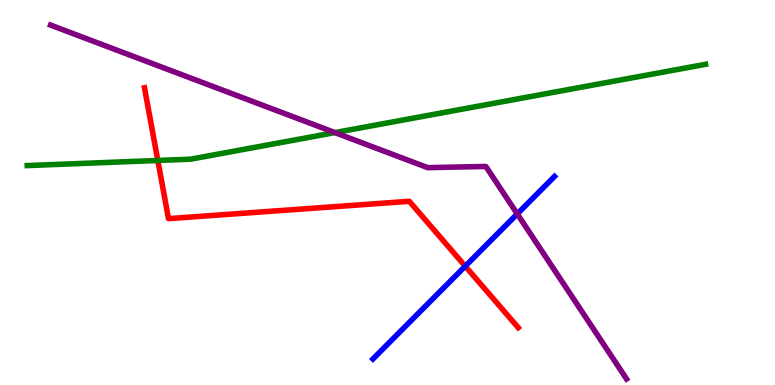[{'lines': ['blue', 'red'], 'intersections': [{'x': 6.0, 'y': 3.09}]}, {'lines': ['green', 'red'], 'intersections': [{'x': 2.04, 'y': 5.83}]}, {'lines': ['purple', 'red'], 'intersections': []}, {'lines': ['blue', 'green'], 'intersections': []}, {'lines': ['blue', 'purple'], 'intersections': [{'x': 6.67, 'y': 4.44}]}, {'lines': ['green', 'purple'], 'intersections': [{'x': 4.32, 'y': 6.56}]}]